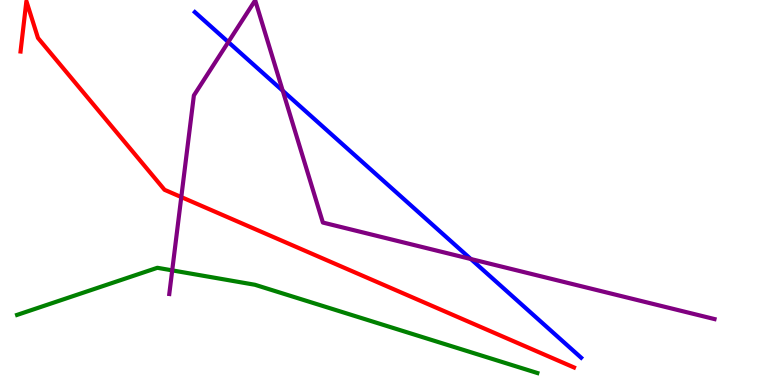[{'lines': ['blue', 'red'], 'intersections': []}, {'lines': ['green', 'red'], 'intersections': []}, {'lines': ['purple', 'red'], 'intersections': [{'x': 2.34, 'y': 4.88}]}, {'lines': ['blue', 'green'], 'intersections': []}, {'lines': ['blue', 'purple'], 'intersections': [{'x': 2.95, 'y': 8.91}, {'x': 3.65, 'y': 7.64}, {'x': 6.08, 'y': 3.27}]}, {'lines': ['green', 'purple'], 'intersections': [{'x': 2.22, 'y': 2.98}]}]